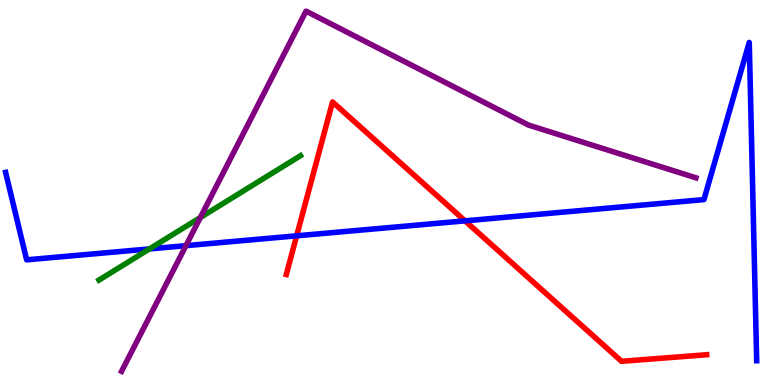[{'lines': ['blue', 'red'], 'intersections': [{'x': 3.83, 'y': 3.87}, {'x': 6.0, 'y': 4.26}]}, {'lines': ['green', 'red'], 'intersections': []}, {'lines': ['purple', 'red'], 'intersections': []}, {'lines': ['blue', 'green'], 'intersections': [{'x': 1.93, 'y': 3.53}]}, {'lines': ['blue', 'purple'], 'intersections': [{'x': 2.4, 'y': 3.62}]}, {'lines': ['green', 'purple'], 'intersections': [{'x': 2.59, 'y': 4.35}]}]